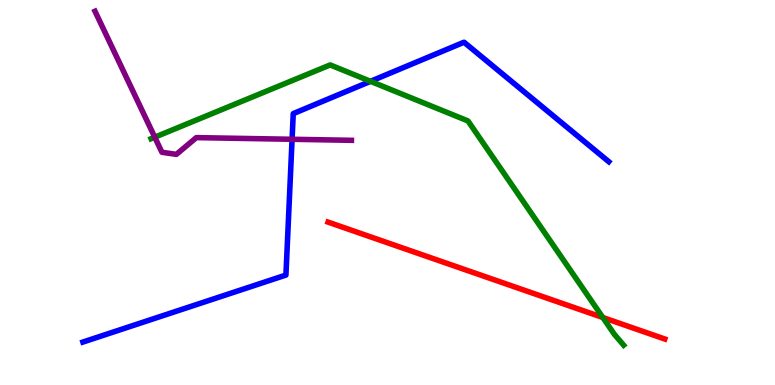[{'lines': ['blue', 'red'], 'intersections': []}, {'lines': ['green', 'red'], 'intersections': [{'x': 7.78, 'y': 1.75}]}, {'lines': ['purple', 'red'], 'intersections': []}, {'lines': ['blue', 'green'], 'intersections': [{'x': 4.78, 'y': 7.89}]}, {'lines': ['blue', 'purple'], 'intersections': [{'x': 3.77, 'y': 6.38}]}, {'lines': ['green', 'purple'], 'intersections': [{'x': 2.0, 'y': 6.44}]}]